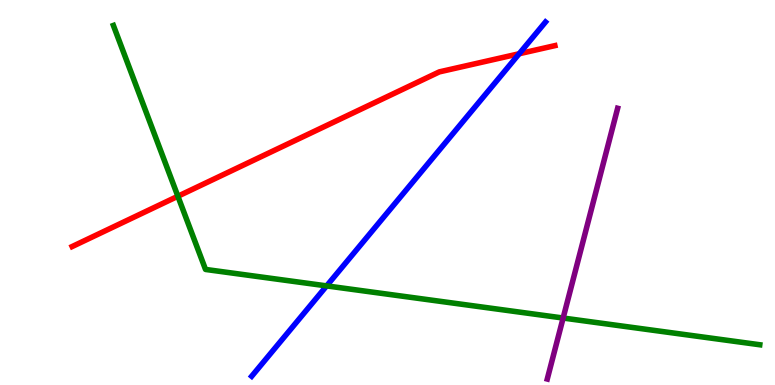[{'lines': ['blue', 'red'], 'intersections': [{'x': 6.7, 'y': 8.6}]}, {'lines': ['green', 'red'], 'intersections': [{'x': 2.3, 'y': 4.9}]}, {'lines': ['purple', 'red'], 'intersections': []}, {'lines': ['blue', 'green'], 'intersections': [{'x': 4.21, 'y': 2.57}]}, {'lines': ['blue', 'purple'], 'intersections': []}, {'lines': ['green', 'purple'], 'intersections': [{'x': 7.27, 'y': 1.74}]}]